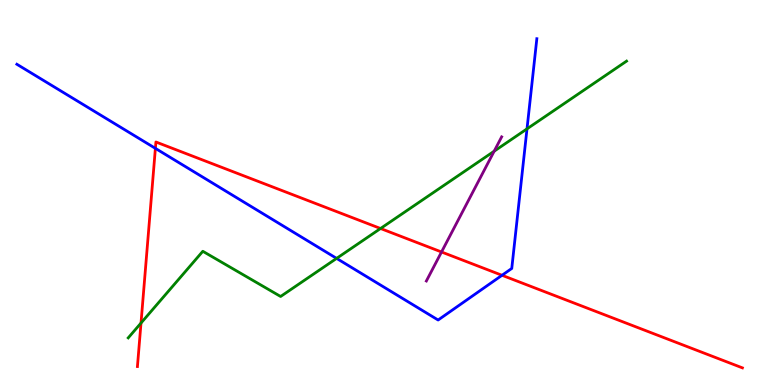[{'lines': ['blue', 'red'], 'intersections': [{'x': 2.01, 'y': 6.15}, {'x': 6.48, 'y': 2.85}]}, {'lines': ['green', 'red'], 'intersections': [{'x': 1.82, 'y': 1.61}, {'x': 4.91, 'y': 4.06}]}, {'lines': ['purple', 'red'], 'intersections': [{'x': 5.7, 'y': 3.45}]}, {'lines': ['blue', 'green'], 'intersections': [{'x': 4.34, 'y': 3.29}, {'x': 6.8, 'y': 6.65}]}, {'lines': ['blue', 'purple'], 'intersections': []}, {'lines': ['green', 'purple'], 'intersections': [{'x': 6.38, 'y': 6.07}]}]